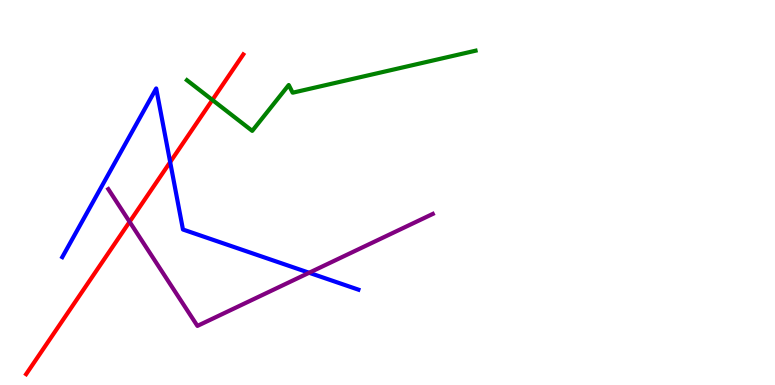[{'lines': ['blue', 'red'], 'intersections': [{'x': 2.2, 'y': 5.79}]}, {'lines': ['green', 'red'], 'intersections': [{'x': 2.74, 'y': 7.4}]}, {'lines': ['purple', 'red'], 'intersections': [{'x': 1.67, 'y': 4.24}]}, {'lines': ['blue', 'green'], 'intersections': []}, {'lines': ['blue', 'purple'], 'intersections': [{'x': 3.99, 'y': 2.92}]}, {'lines': ['green', 'purple'], 'intersections': []}]